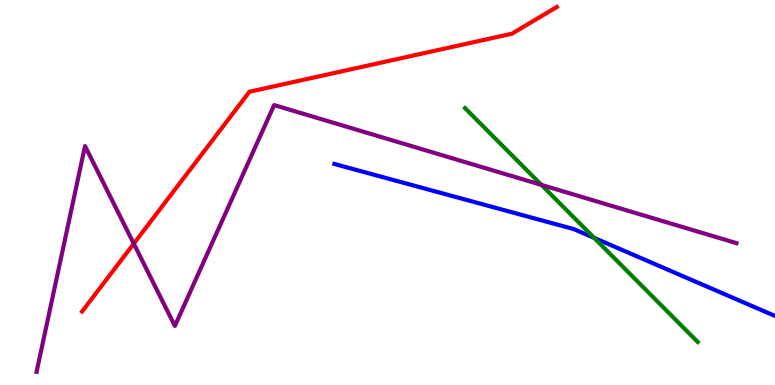[{'lines': ['blue', 'red'], 'intersections': []}, {'lines': ['green', 'red'], 'intersections': []}, {'lines': ['purple', 'red'], 'intersections': [{'x': 1.73, 'y': 3.67}]}, {'lines': ['blue', 'green'], 'intersections': [{'x': 7.67, 'y': 3.82}]}, {'lines': ['blue', 'purple'], 'intersections': []}, {'lines': ['green', 'purple'], 'intersections': [{'x': 6.99, 'y': 5.2}]}]